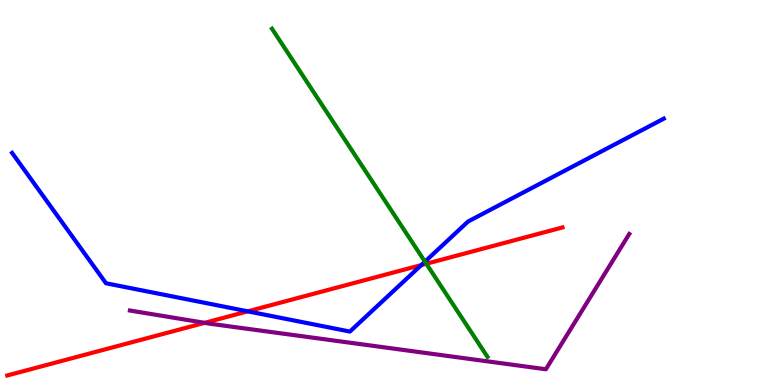[{'lines': ['blue', 'red'], 'intersections': [{'x': 3.2, 'y': 1.91}, {'x': 5.44, 'y': 3.11}]}, {'lines': ['green', 'red'], 'intersections': [{'x': 5.5, 'y': 3.15}]}, {'lines': ['purple', 'red'], 'intersections': [{'x': 2.64, 'y': 1.61}]}, {'lines': ['blue', 'green'], 'intersections': [{'x': 5.48, 'y': 3.2}]}, {'lines': ['blue', 'purple'], 'intersections': []}, {'lines': ['green', 'purple'], 'intersections': []}]